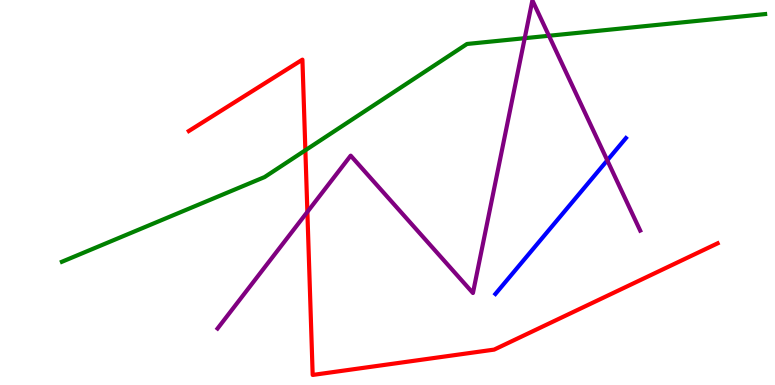[{'lines': ['blue', 'red'], 'intersections': []}, {'lines': ['green', 'red'], 'intersections': [{'x': 3.94, 'y': 6.1}]}, {'lines': ['purple', 'red'], 'intersections': [{'x': 3.97, 'y': 4.5}]}, {'lines': ['blue', 'green'], 'intersections': []}, {'lines': ['blue', 'purple'], 'intersections': [{'x': 7.84, 'y': 5.84}]}, {'lines': ['green', 'purple'], 'intersections': [{'x': 6.77, 'y': 9.01}, {'x': 7.08, 'y': 9.07}]}]